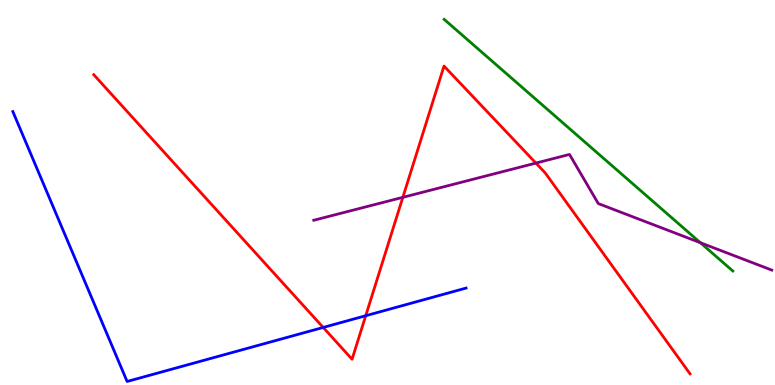[{'lines': ['blue', 'red'], 'intersections': [{'x': 4.17, 'y': 1.49}, {'x': 4.72, 'y': 1.8}]}, {'lines': ['green', 'red'], 'intersections': []}, {'lines': ['purple', 'red'], 'intersections': [{'x': 5.2, 'y': 4.87}, {'x': 6.91, 'y': 5.76}]}, {'lines': ['blue', 'green'], 'intersections': []}, {'lines': ['blue', 'purple'], 'intersections': []}, {'lines': ['green', 'purple'], 'intersections': [{'x': 9.04, 'y': 3.7}]}]